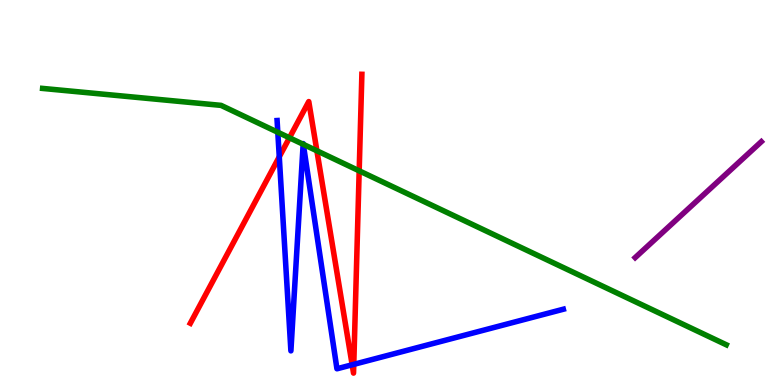[{'lines': ['blue', 'red'], 'intersections': [{'x': 3.6, 'y': 5.93}, {'x': 4.54, 'y': 0.525}, {'x': 4.56, 'y': 0.536}]}, {'lines': ['green', 'red'], 'intersections': [{'x': 3.73, 'y': 6.42}, {'x': 4.09, 'y': 6.08}, {'x': 4.63, 'y': 5.56}]}, {'lines': ['purple', 'red'], 'intersections': []}, {'lines': ['blue', 'green'], 'intersections': [{'x': 3.58, 'y': 6.56}, {'x': 3.91, 'y': 6.25}, {'x': 3.91, 'y': 6.25}]}, {'lines': ['blue', 'purple'], 'intersections': []}, {'lines': ['green', 'purple'], 'intersections': []}]